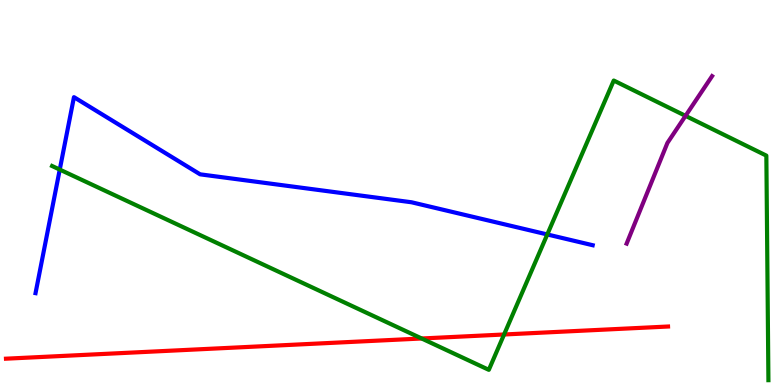[{'lines': ['blue', 'red'], 'intersections': []}, {'lines': ['green', 'red'], 'intersections': [{'x': 5.44, 'y': 1.21}, {'x': 6.5, 'y': 1.31}]}, {'lines': ['purple', 'red'], 'intersections': []}, {'lines': ['blue', 'green'], 'intersections': [{'x': 0.771, 'y': 5.6}, {'x': 7.06, 'y': 3.91}]}, {'lines': ['blue', 'purple'], 'intersections': []}, {'lines': ['green', 'purple'], 'intersections': [{'x': 8.85, 'y': 6.99}]}]